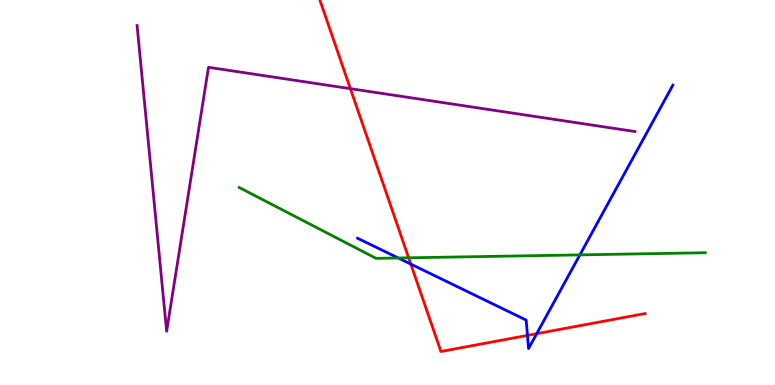[{'lines': ['blue', 'red'], 'intersections': [{'x': 5.3, 'y': 3.14}, {'x': 6.81, 'y': 1.29}, {'x': 6.93, 'y': 1.33}]}, {'lines': ['green', 'red'], 'intersections': [{'x': 5.27, 'y': 3.3}]}, {'lines': ['purple', 'red'], 'intersections': [{'x': 4.52, 'y': 7.7}]}, {'lines': ['blue', 'green'], 'intersections': [{'x': 5.14, 'y': 3.3}, {'x': 7.48, 'y': 3.38}]}, {'lines': ['blue', 'purple'], 'intersections': []}, {'lines': ['green', 'purple'], 'intersections': []}]